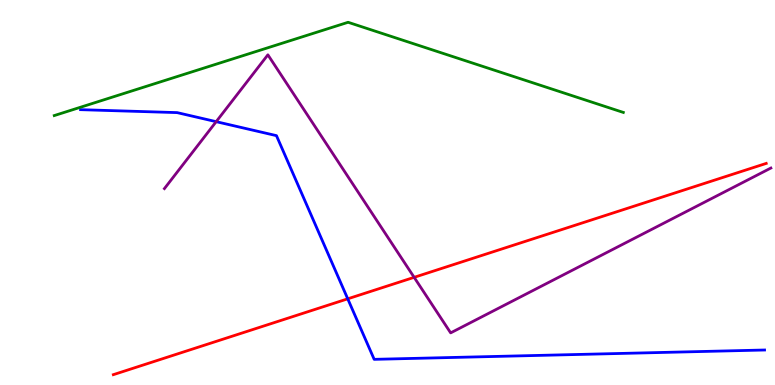[{'lines': ['blue', 'red'], 'intersections': [{'x': 4.49, 'y': 2.24}]}, {'lines': ['green', 'red'], 'intersections': []}, {'lines': ['purple', 'red'], 'intersections': [{'x': 5.34, 'y': 2.8}]}, {'lines': ['blue', 'green'], 'intersections': []}, {'lines': ['blue', 'purple'], 'intersections': [{'x': 2.79, 'y': 6.84}]}, {'lines': ['green', 'purple'], 'intersections': []}]